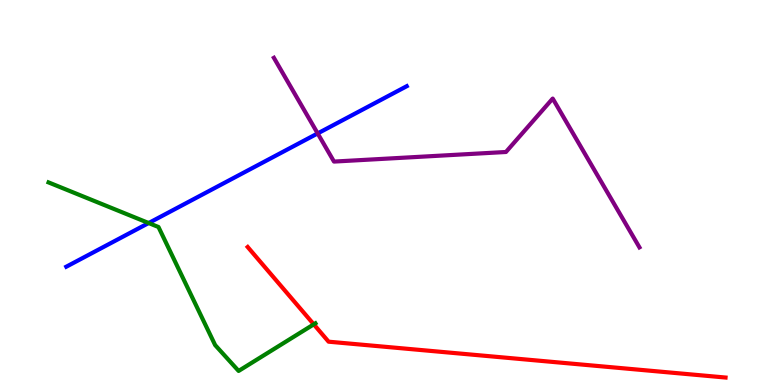[{'lines': ['blue', 'red'], 'intersections': []}, {'lines': ['green', 'red'], 'intersections': [{'x': 4.05, 'y': 1.58}]}, {'lines': ['purple', 'red'], 'intersections': []}, {'lines': ['blue', 'green'], 'intersections': [{'x': 1.92, 'y': 4.21}]}, {'lines': ['blue', 'purple'], 'intersections': [{'x': 4.1, 'y': 6.53}]}, {'lines': ['green', 'purple'], 'intersections': []}]